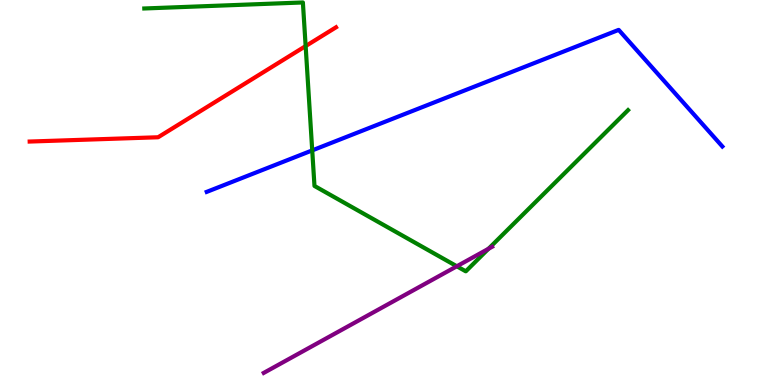[{'lines': ['blue', 'red'], 'intersections': []}, {'lines': ['green', 'red'], 'intersections': [{'x': 3.94, 'y': 8.8}]}, {'lines': ['purple', 'red'], 'intersections': []}, {'lines': ['blue', 'green'], 'intersections': [{'x': 4.03, 'y': 6.09}]}, {'lines': ['blue', 'purple'], 'intersections': []}, {'lines': ['green', 'purple'], 'intersections': [{'x': 5.89, 'y': 3.08}, {'x': 6.3, 'y': 3.54}]}]